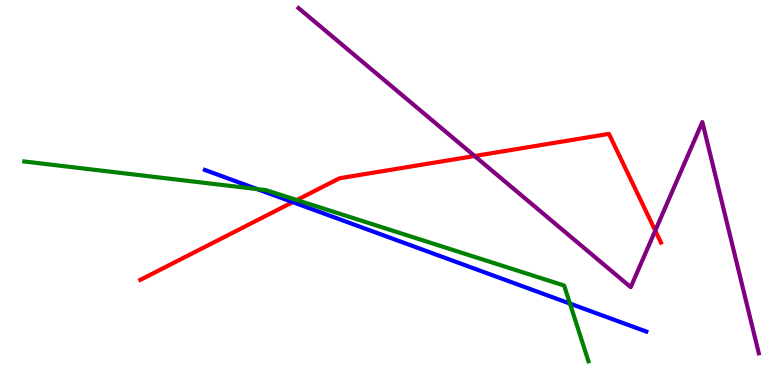[{'lines': ['blue', 'red'], 'intersections': [{'x': 3.78, 'y': 4.75}]}, {'lines': ['green', 'red'], 'intersections': [{'x': 3.83, 'y': 4.8}]}, {'lines': ['purple', 'red'], 'intersections': [{'x': 6.12, 'y': 5.95}, {'x': 8.45, 'y': 4.01}]}, {'lines': ['blue', 'green'], 'intersections': [{'x': 3.32, 'y': 5.09}, {'x': 7.35, 'y': 2.11}]}, {'lines': ['blue', 'purple'], 'intersections': []}, {'lines': ['green', 'purple'], 'intersections': []}]